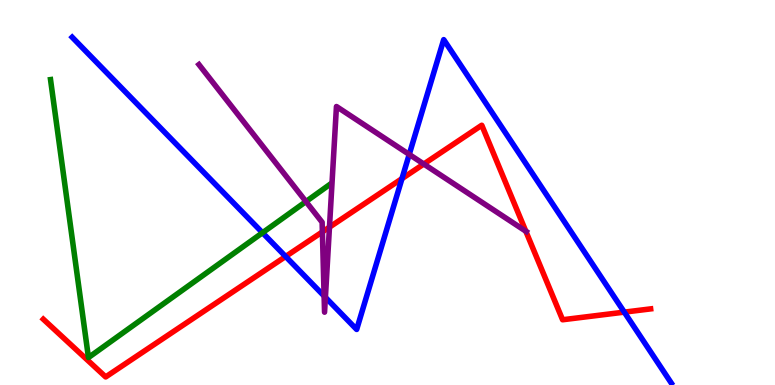[{'lines': ['blue', 'red'], 'intersections': [{'x': 3.69, 'y': 3.34}, {'x': 5.19, 'y': 5.36}, {'x': 8.06, 'y': 1.89}]}, {'lines': ['green', 'red'], 'intersections': []}, {'lines': ['purple', 'red'], 'intersections': [{'x': 4.16, 'y': 3.98}, {'x': 4.25, 'y': 4.1}, {'x': 5.47, 'y': 5.74}, {'x': 6.78, 'y': 3.99}]}, {'lines': ['blue', 'green'], 'intersections': [{'x': 3.39, 'y': 3.95}]}, {'lines': ['blue', 'purple'], 'intersections': [{'x': 4.18, 'y': 2.31}, {'x': 4.2, 'y': 2.28}, {'x': 5.28, 'y': 5.99}]}, {'lines': ['green', 'purple'], 'intersections': [{'x': 3.95, 'y': 4.76}]}]